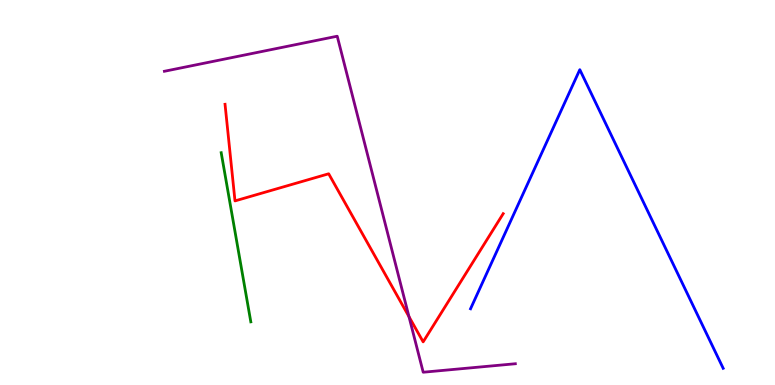[{'lines': ['blue', 'red'], 'intersections': []}, {'lines': ['green', 'red'], 'intersections': []}, {'lines': ['purple', 'red'], 'intersections': [{'x': 5.28, 'y': 1.78}]}, {'lines': ['blue', 'green'], 'intersections': []}, {'lines': ['blue', 'purple'], 'intersections': []}, {'lines': ['green', 'purple'], 'intersections': []}]